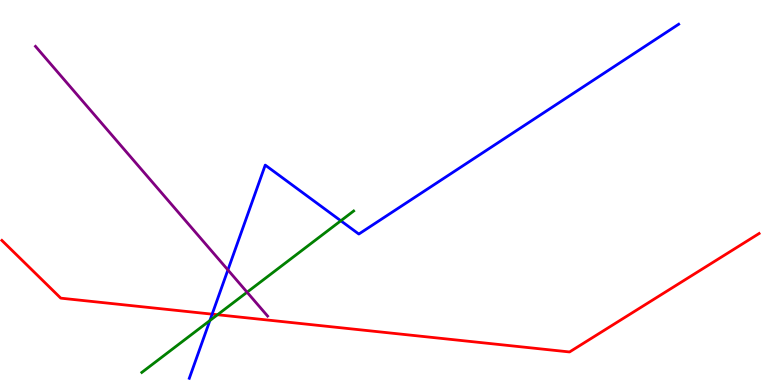[{'lines': ['blue', 'red'], 'intersections': [{'x': 2.74, 'y': 1.84}]}, {'lines': ['green', 'red'], 'intersections': [{'x': 2.81, 'y': 1.83}]}, {'lines': ['purple', 'red'], 'intersections': []}, {'lines': ['blue', 'green'], 'intersections': [{'x': 2.71, 'y': 1.67}, {'x': 4.4, 'y': 4.27}]}, {'lines': ['blue', 'purple'], 'intersections': [{'x': 2.94, 'y': 2.99}]}, {'lines': ['green', 'purple'], 'intersections': [{'x': 3.19, 'y': 2.41}]}]